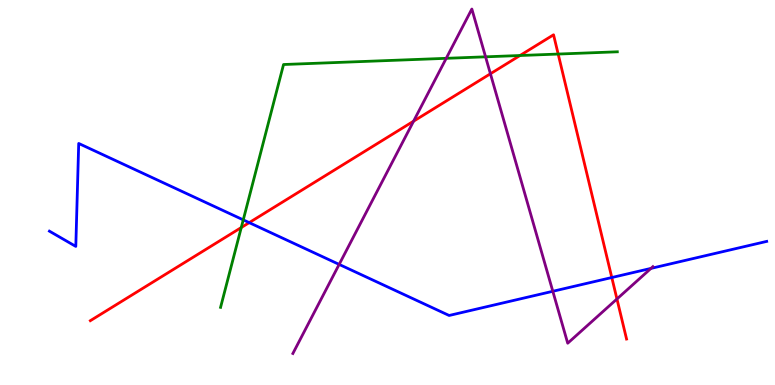[{'lines': ['blue', 'red'], 'intersections': [{'x': 3.22, 'y': 4.22}, {'x': 7.89, 'y': 2.79}]}, {'lines': ['green', 'red'], 'intersections': [{'x': 3.11, 'y': 4.09}, {'x': 6.71, 'y': 8.56}, {'x': 7.2, 'y': 8.6}]}, {'lines': ['purple', 'red'], 'intersections': [{'x': 5.34, 'y': 6.85}, {'x': 6.33, 'y': 8.08}, {'x': 7.96, 'y': 2.23}]}, {'lines': ['blue', 'green'], 'intersections': [{'x': 3.14, 'y': 4.29}]}, {'lines': ['blue', 'purple'], 'intersections': [{'x': 4.38, 'y': 3.13}, {'x': 7.13, 'y': 2.43}, {'x': 8.4, 'y': 3.03}]}, {'lines': ['green', 'purple'], 'intersections': [{'x': 5.76, 'y': 8.49}, {'x': 6.27, 'y': 8.52}]}]